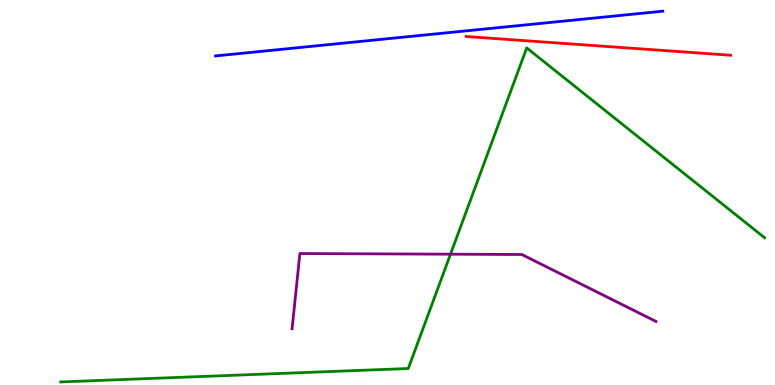[{'lines': ['blue', 'red'], 'intersections': []}, {'lines': ['green', 'red'], 'intersections': []}, {'lines': ['purple', 'red'], 'intersections': []}, {'lines': ['blue', 'green'], 'intersections': []}, {'lines': ['blue', 'purple'], 'intersections': []}, {'lines': ['green', 'purple'], 'intersections': [{'x': 5.81, 'y': 3.4}]}]